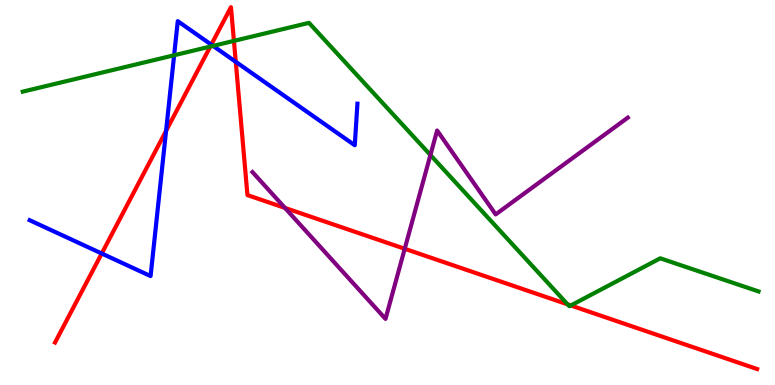[{'lines': ['blue', 'red'], 'intersections': [{'x': 1.31, 'y': 3.42}, {'x': 2.14, 'y': 6.6}, {'x': 2.73, 'y': 8.84}, {'x': 3.04, 'y': 8.39}]}, {'lines': ['green', 'red'], 'intersections': [{'x': 2.71, 'y': 8.79}, {'x': 3.02, 'y': 8.94}, {'x': 7.32, 'y': 2.09}, {'x': 7.37, 'y': 2.07}]}, {'lines': ['purple', 'red'], 'intersections': [{'x': 3.68, 'y': 4.6}, {'x': 5.22, 'y': 3.54}]}, {'lines': ['blue', 'green'], 'intersections': [{'x': 2.25, 'y': 8.56}, {'x': 2.75, 'y': 8.81}]}, {'lines': ['blue', 'purple'], 'intersections': []}, {'lines': ['green', 'purple'], 'intersections': [{'x': 5.55, 'y': 5.97}]}]